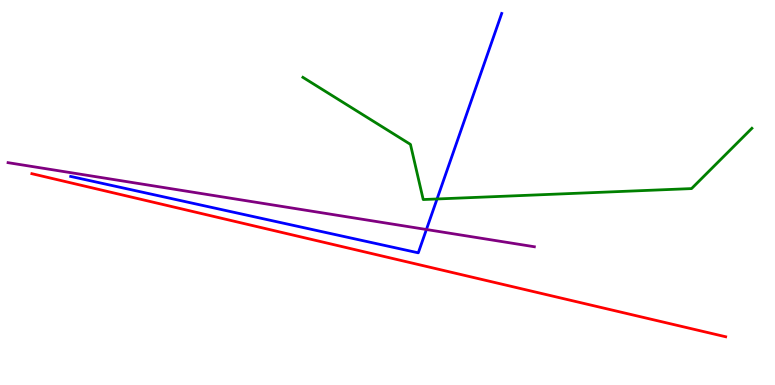[{'lines': ['blue', 'red'], 'intersections': []}, {'lines': ['green', 'red'], 'intersections': []}, {'lines': ['purple', 'red'], 'intersections': []}, {'lines': ['blue', 'green'], 'intersections': [{'x': 5.64, 'y': 4.83}]}, {'lines': ['blue', 'purple'], 'intersections': [{'x': 5.5, 'y': 4.04}]}, {'lines': ['green', 'purple'], 'intersections': []}]